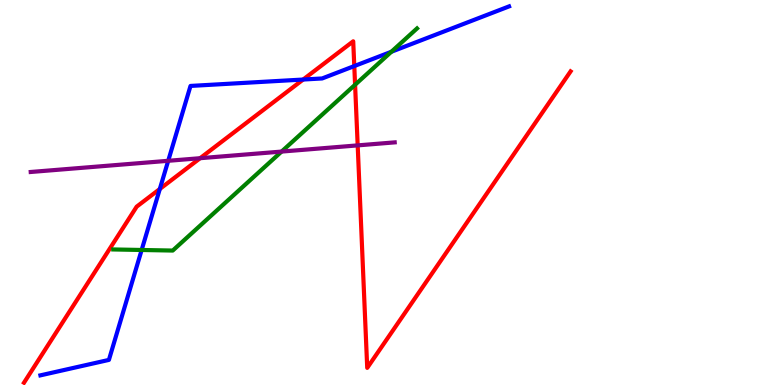[{'lines': ['blue', 'red'], 'intersections': [{'x': 2.06, 'y': 5.09}, {'x': 3.91, 'y': 7.93}, {'x': 4.57, 'y': 8.28}]}, {'lines': ['green', 'red'], 'intersections': [{'x': 4.58, 'y': 7.8}]}, {'lines': ['purple', 'red'], 'intersections': [{'x': 2.58, 'y': 5.89}, {'x': 4.62, 'y': 6.22}]}, {'lines': ['blue', 'green'], 'intersections': [{'x': 1.83, 'y': 3.51}, {'x': 5.05, 'y': 8.66}]}, {'lines': ['blue', 'purple'], 'intersections': [{'x': 2.17, 'y': 5.82}]}, {'lines': ['green', 'purple'], 'intersections': [{'x': 3.63, 'y': 6.06}]}]